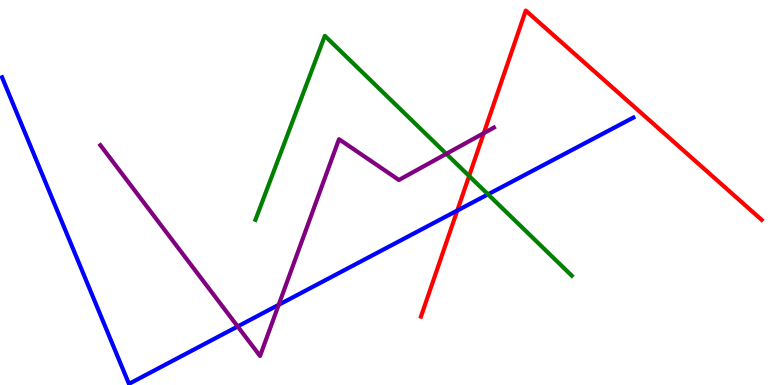[{'lines': ['blue', 'red'], 'intersections': [{'x': 5.9, 'y': 4.53}]}, {'lines': ['green', 'red'], 'intersections': [{'x': 6.05, 'y': 5.43}]}, {'lines': ['purple', 'red'], 'intersections': [{'x': 6.24, 'y': 6.54}]}, {'lines': ['blue', 'green'], 'intersections': [{'x': 6.3, 'y': 4.95}]}, {'lines': ['blue', 'purple'], 'intersections': [{'x': 3.07, 'y': 1.52}, {'x': 3.6, 'y': 2.08}]}, {'lines': ['green', 'purple'], 'intersections': [{'x': 5.76, 'y': 6.0}]}]